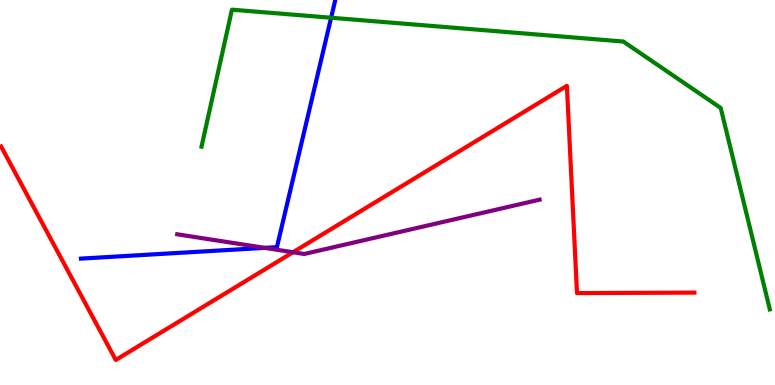[{'lines': ['blue', 'red'], 'intersections': []}, {'lines': ['green', 'red'], 'intersections': []}, {'lines': ['purple', 'red'], 'intersections': [{'x': 3.78, 'y': 3.45}]}, {'lines': ['blue', 'green'], 'intersections': [{'x': 4.27, 'y': 9.54}]}, {'lines': ['blue', 'purple'], 'intersections': [{'x': 3.42, 'y': 3.56}]}, {'lines': ['green', 'purple'], 'intersections': []}]